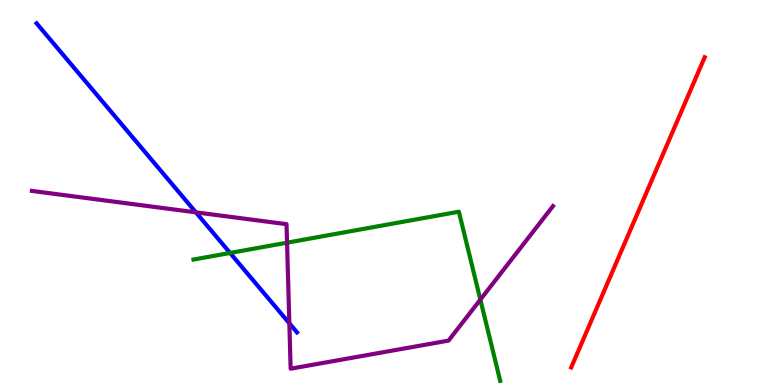[{'lines': ['blue', 'red'], 'intersections': []}, {'lines': ['green', 'red'], 'intersections': []}, {'lines': ['purple', 'red'], 'intersections': []}, {'lines': ['blue', 'green'], 'intersections': [{'x': 2.97, 'y': 3.43}]}, {'lines': ['blue', 'purple'], 'intersections': [{'x': 2.53, 'y': 4.48}, {'x': 3.73, 'y': 1.6}]}, {'lines': ['green', 'purple'], 'intersections': [{'x': 3.7, 'y': 3.7}, {'x': 6.2, 'y': 2.22}]}]